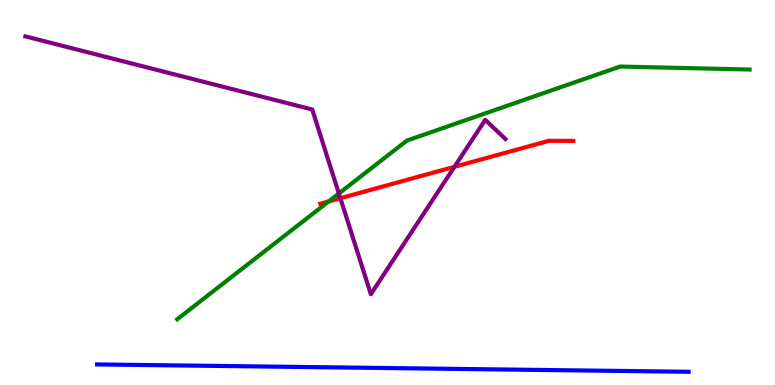[{'lines': ['blue', 'red'], 'intersections': []}, {'lines': ['green', 'red'], 'intersections': [{'x': 4.24, 'y': 4.77}]}, {'lines': ['purple', 'red'], 'intersections': [{'x': 4.39, 'y': 4.85}, {'x': 5.86, 'y': 5.67}]}, {'lines': ['blue', 'green'], 'intersections': []}, {'lines': ['blue', 'purple'], 'intersections': []}, {'lines': ['green', 'purple'], 'intersections': [{'x': 4.37, 'y': 4.97}]}]